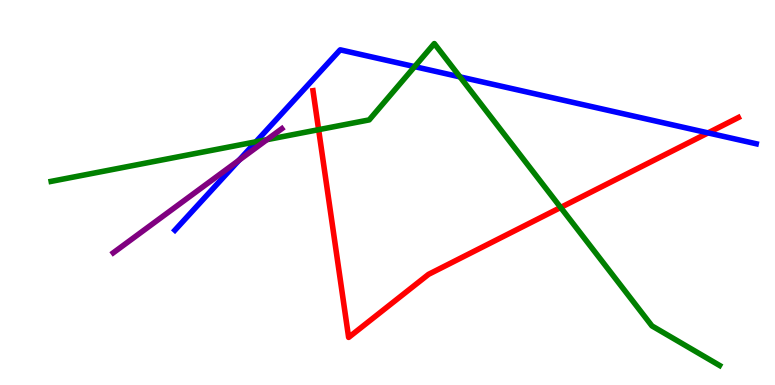[{'lines': ['blue', 'red'], 'intersections': [{'x': 9.14, 'y': 6.55}]}, {'lines': ['green', 'red'], 'intersections': [{'x': 4.11, 'y': 6.63}, {'x': 7.23, 'y': 4.61}]}, {'lines': ['purple', 'red'], 'intersections': []}, {'lines': ['blue', 'green'], 'intersections': [{'x': 3.3, 'y': 6.32}, {'x': 5.35, 'y': 8.27}, {'x': 5.94, 'y': 8.0}]}, {'lines': ['blue', 'purple'], 'intersections': [{'x': 3.08, 'y': 5.84}]}, {'lines': ['green', 'purple'], 'intersections': [{'x': 3.44, 'y': 6.37}]}]